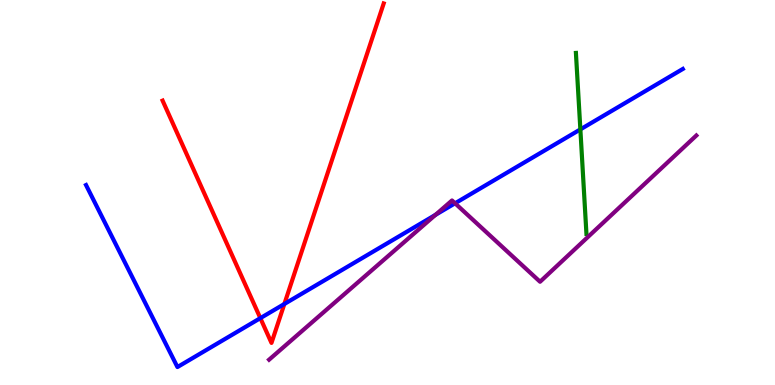[{'lines': ['blue', 'red'], 'intersections': [{'x': 3.36, 'y': 1.74}, {'x': 3.67, 'y': 2.1}]}, {'lines': ['green', 'red'], 'intersections': []}, {'lines': ['purple', 'red'], 'intersections': []}, {'lines': ['blue', 'green'], 'intersections': [{'x': 7.49, 'y': 6.64}]}, {'lines': ['blue', 'purple'], 'intersections': [{'x': 5.62, 'y': 4.42}, {'x': 5.87, 'y': 4.72}]}, {'lines': ['green', 'purple'], 'intersections': []}]